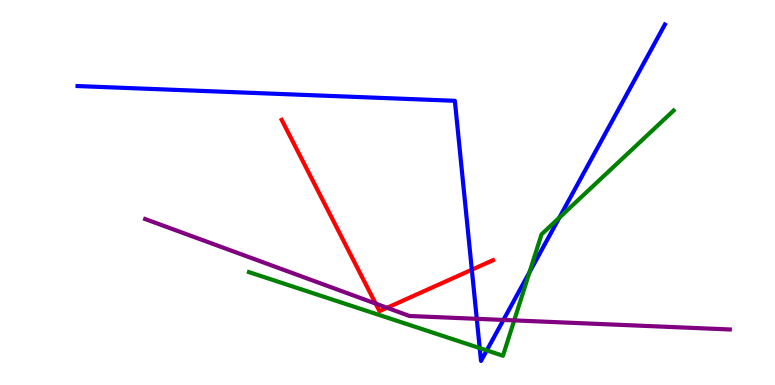[{'lines': ['blue', 'red'], 'intersections': [{'x': 6.09, 'y': 2.99}]}, {'lines': ['green', 'red'], 'intersections': []}, {'lines': ['purple', 'red'], 'intersections': [{'x': 4.85, 'y': 2.11}, {'x': 4.99, 'y': 2.01}]}, {'lines': ['blue', 'green'], 'intersections': [{'x': 6.19, 'y': 0.959}, {'x': 6.28, 'y': 0.899}, {'x': 6.83, 'y': 2.93}, {'x': 7.22, 'y': 4.35}]}, {'lines': ['blue', 'purple'], 'intersections': [{'x': 6.15, 'y': 1.72}, {'x': 6.5, 'y': 1.69}]}, {'lines': ['green', 'purple'], 'intersections': [{'x': 6.63, 'y': 1.68}]}]